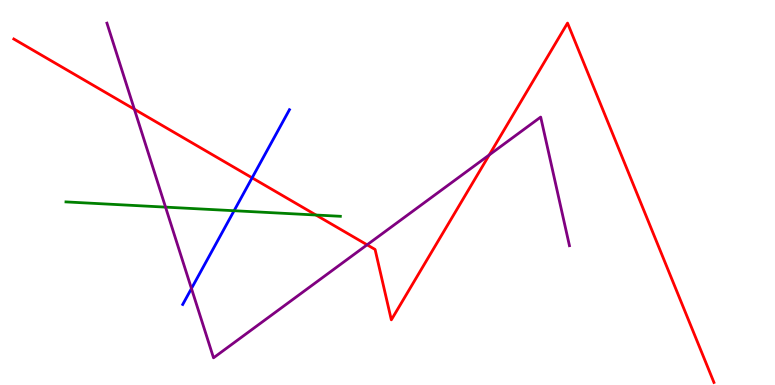[{'lines': ['blue', 'red'], 'intersections': [{'x': 3.25, 'y': 5.38}]}, {'lines': ['green', 'red'], 'intersections': [{'x': 4.08, 'y': 4.42}]}, {'lines': ['purple', 'red'], 'intersections': [{'x': 1.73, 'y': 7.16}, {'x': 4.74, 'y': 3.64}, {'x': 6.31, 'y': 5.98}]}, {'lines': ['blue', 'green'], 'intersections': [{'x': 3.02, 'y': 4.53}]}, {'lines': ['blue', 'purple'], 'intersections': [{'x': 2.47, 'y': 2.51}]}, {'lines': ['green', 'purple'], 'intersections': [{'x': 2.14, 'y': 4.62}]}]